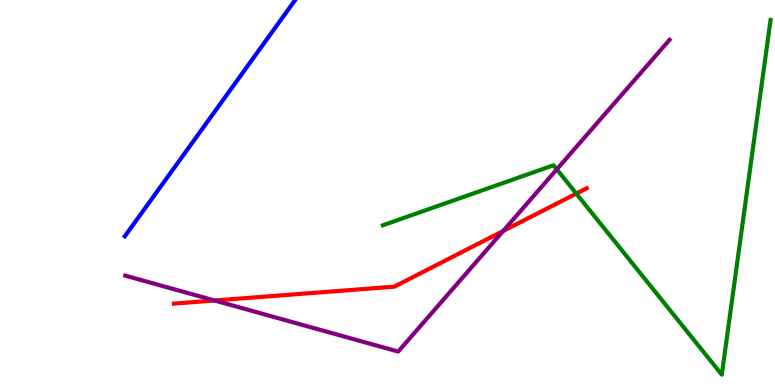[{'lines': ['blue', 'red'], 'intersections': []}, {'lines': ['green', 'red'], 'intersections': [{'x': 7.44, 'y': 4.97}]}, {'lines': ['purple', 'red'], 'intersections': [{'x': 2.77, 'y': 2.19}, {'x': 6.49, 'y': 4.0}]}, {'lines': ['blue', 'green'], 'intersections': []}, {'lines': ['blue', 'purple'], 'intersections': []}, {'lines': ['green', 'purple'], 'intersections': [{'x': 7.18, 'y': 5.6}]}]